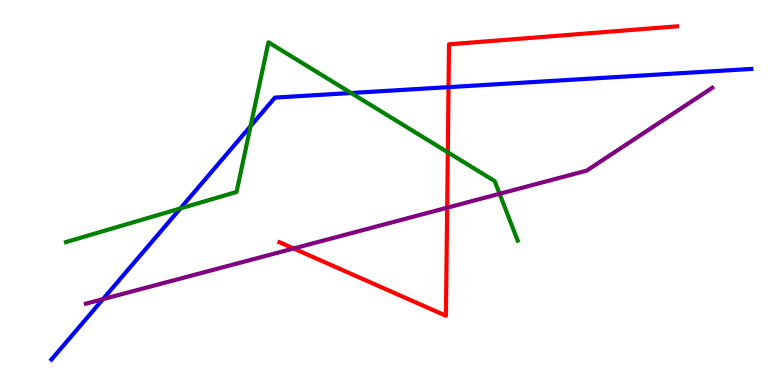[{'lines': ['blue', 'red'], 'intersections': [{'x': 5.79, 'y': 7.74}]}, {'lines': ['green', 'red'], 'intersections': [{'x': 5.78, 'y': 6.04}]}, {'lines': ['purple', 'red'], 'intersections': [{'x': 3.79, 'y': 3.55}, {'x': 5.77, 'y': 4.61}]}, {'lines': ['blue', 'green'], 'intersections': [{'x': 2.33, 'y': 4.59}, {'x': 3.23, 'y': 6.72}, {'x': 4.53, 'y': 7.58}]}, {'lines': ['blue', 'purple'], 'intersections': [{'x': 1.33, 'y': 2.23}]}, {'lines': ['green', 'purple'], 'intersections': [{'x': 6.45, 'y': 4.97}]}]